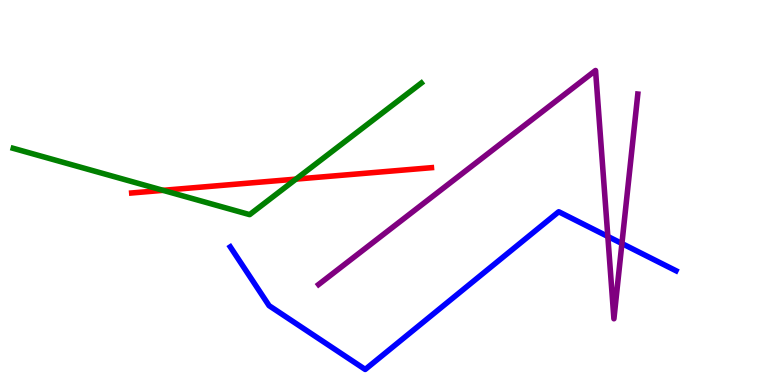[{'lines': ['blue', 'red'], 'intersections': []}, {'lines': ['green', 'red'], 'intersections': [{'x': 2.1, 'y': 5.06}, {'x': 3.82, 'y': 5.35}]}, {'lines': ['purple', 'red'], 'intersections': []}, {'lines': ['blue', 'green'], 'intersections': []}, {'lines': ['blue', 'purple'], 'intersections': [{'x': 7.84, 'y': 3.86}, {'x': 8.02, 'y': 3.67}]}, {'lines': ['green', 'purple'], 'intersections': []}]